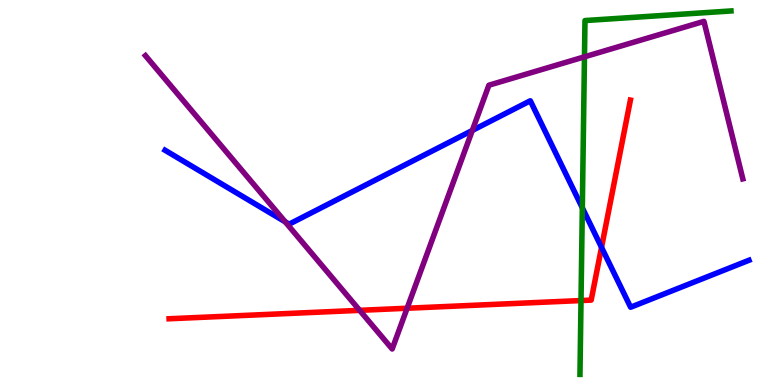[{'lines': ['blue', 'red'], 'intersections': [{'x': 7.76, 'y': 3.58}]}, {'lines': ['green', 'red'], 'intersections': [{'x': 7.5, 'y': 2.19}]}, {'lines': ['purple', 'red'], 'intersections': [{'x': 4.64, 'y': 1.94}, {'x': 5.25, 'y': 1.99}]}, {'lines': ['blue', 'green'], 'intersections': [{'x': 7.51, 'y': 4.6}]}, {'lines': ['blue', 'purple'], 'intersections': [{'x': 3.68, 'y': 4.24}, {'x': 6.09, 'y': 6.61}]}, {'lines': ['green', 'purple'], 'intersections': [{'x': 7.54, 'y': 8.52}]}]